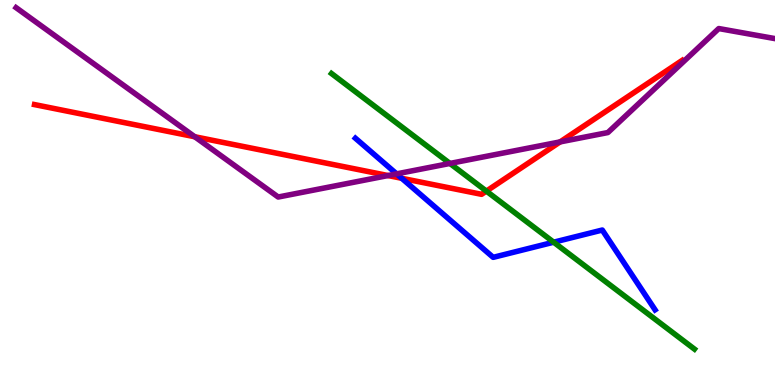[{'lines': ['blue', 'red'], 'intersections': [{'x': 5.18, 'y': 5.37}]}, {'lines': ['green', 'red'], 'intersections': [{'x': 6.28, 'y': 5.04}]}, {'lines': ['purple', 'red'], 'intersections': [{'x': 2.51, 'y': 6.45}, {'x': 5.01, 'y': 5.44}, {'x': 7.23, 'y': 6.31}]}, {'lines': ['blue', 'green'], 'intersections': [{'x': 7.14, 'y': 3.71}]}, {'lines': ['blue', 'purple'], 'intersections': [{'x': 5.12, 'y': 5.48}]}, {'lines': ['green', 'purple'], 'intersections': [{'x': 5.81, 'y': 5.75}]}]